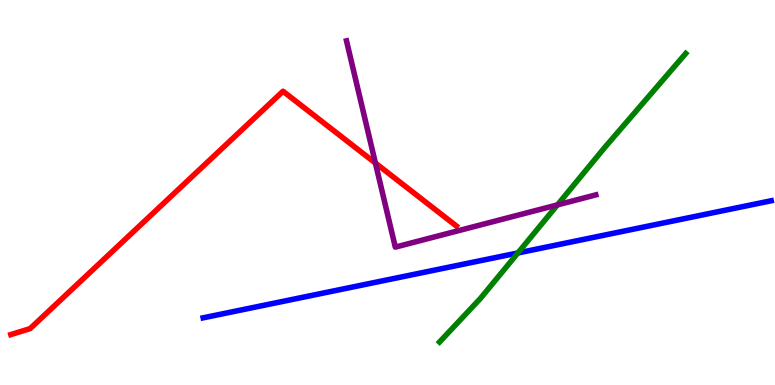[{'lines': ['blue', 'red'], 'intersections': []}, {'lines': ['green', 'red'], 'intersections': []}, {'lines': ['purple', 'red'], 'intersections': [{'x': 4.84, 'y': 5.76}]}, {'lines': ['blue', 'green'], 'intersections': [{'x': 6.68, 'y': 3.43}]}, {'lines': ['blue', 'purple'], 'intersections': []}, {'lines': ['green', 'purple'], 'intersections': [{'x': 7.19, 'y': 4.68}]}]